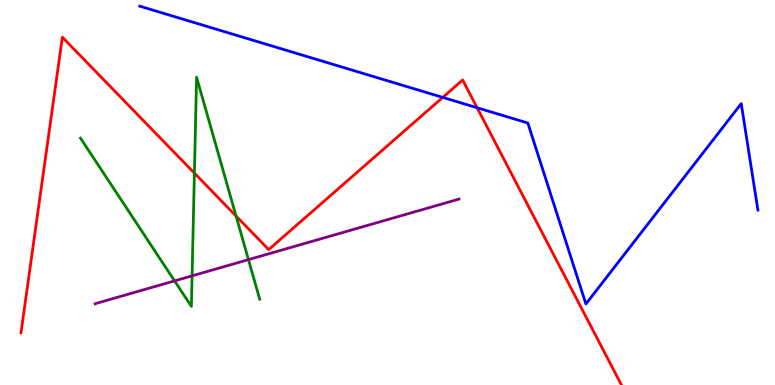[{'lines': ['blue', 'red'], 'intersections': [{'x': 5.71, 'y': 7.47}, {'x': 6.16, 'y': 7.2}]}, {'lines': ['green', 'red'], 'intersections': [{'x': 2.51, 'y': 5.5}, {'x': 3.05, 'y': 4.39}]}, {'lines': ['purple', 'red'], 'intersections': []}, {'lines': ['blue', 'green'], 'intersections': []}, {'lines': ['blue', 'purple'], 'intersections': []}, {'lines': ['green', 'purple'], 'intersections': [{'x': 2.25, 'y': 2.7}, {'x': 2.48, 'y': 2.84}, {'x': 3.21, 'y': 3.26}]}]